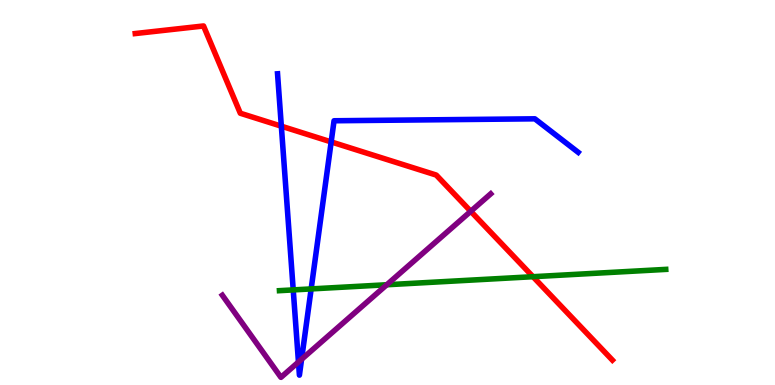[{'lines': ['blue', 'red'], 'intersections': [{'x': 3.63, 'y': 6.72}, {'x': 4.27, 'y': 6.31}]}, {'lines': ['green', 'red'], 'intersections': [{'x': 6.88, 'y': 2.81}]}, {'lines': ['purple', 'red'], 'intersections': [{'x': 6.07, 'y': 4.51}]}, {'lines': ['blue', 'green'], 'intersections': [{'x': 3.78, 'y': 2.47}, {'x': 4.01, 'y': 2.5}]}, {'lines': ['blue', 'purple'], 'intersections': [{'x': 3.85, 'y': 0.597}, {'x': 3.89, 'y': 0.667}]}, {'lines': ['green', 'purple'], 'intersections': [{'x': 4.99, 'y': 2.6}]}]